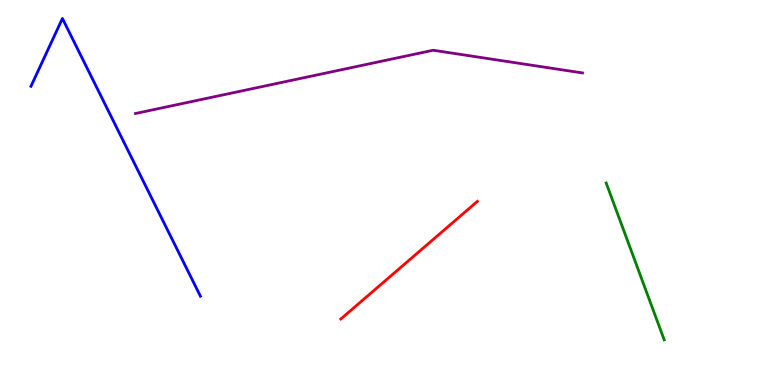[{'lines': ['blue', 'red'], 'intersections': []}, {'lines': ['green', 'red'], 'intersections': []}, {'lines': ['purple', 'red'], 'intersections': []}, {'lines': ['blue', 'green'], 'intersections': []}, {'lines': ['blue', 'purple'], 'intersections': []}, {'lines': ['green', 'purple'], 'intersections': []}]